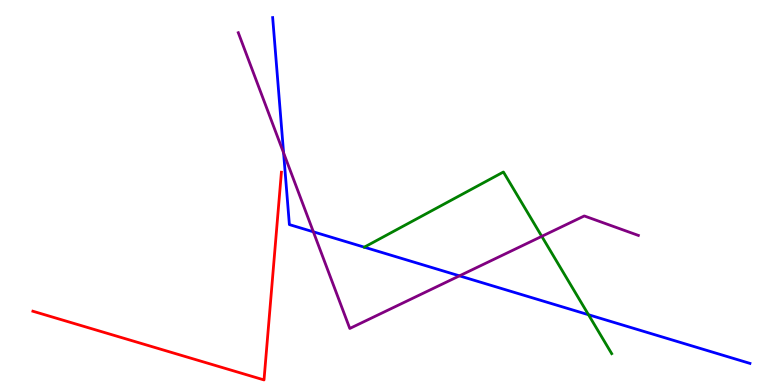[{'lines': ['blue', 'red'], 'intersections': []}, {'lines': ['green', 'red'], 'intersections': []}, {'lines': ['purple', 'red'], 'intersections': []}, {'lines': ['blue', 'green'], 'intersections': [{'x': 7.59, 'y': 1.82}]}, {'lines': ['blue', 'purple'], 'intersections': [{'x': 3.66, 'y': 6.03}, {'x': 4.04, 'y': 3.98}, {'x': 5.93, 'y': 2.84}]}, {'lines': ['green', 'purple'], 'intersections': [{'x': 6.99, 'y': 3.86}]}]